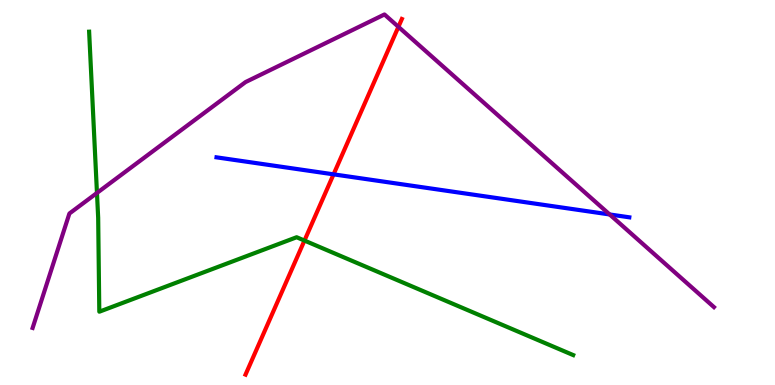[{'lines': ['blue', 'red'], 'intersections': [{'x': 4.3, 'y': 5.47}]}, {'lines': ['green', 'red'], 'intersections': [{'x': 3.93, 'y': 3.75}]}, {'lines': ['purple', 'red'], 'intersections': [{'x': 5.14, 'y': 9.3}]}, {'lines': ['blue', 'green'], 'intersections': []}, {'lines': ['blue', 'purple'], 'intersections': [{'x': 7.87, 'y': 4.43}]}, {'lines': ['green', 'purple'], 'intersections': [{'x': 1.25, 'y': 4.99}]}]